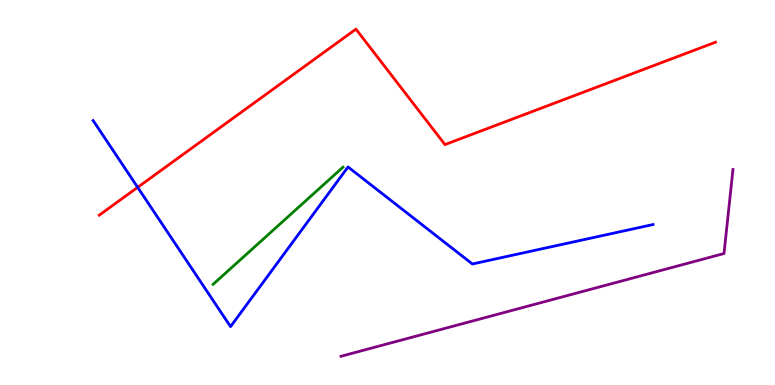[{'lines': ['blue', 'red'], 'intersections': [{'x': 1.78, 'y': 5.13}]}, {'lines': ['green', 'red'], 'intersections': []}, {'lines': ['purple', 'red'], 'intersections': []}, {'lines': ['blue', 'green'], 'intersections': []}, {'lines': ['blue', 'purple'], 'intersections': []}, {'lines': ['green', 'purple'], 'intersections': []}]